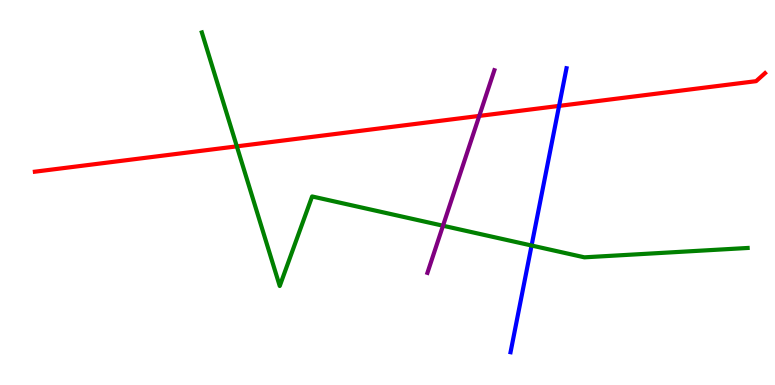[{'lines': ['blue', 'red'], 'intersections': [{'x': 7.21, 'y': 7.25}]}, {'lines': ['green', 'red'], 'intersections': [{'x': 3.06, 'y': 6.2}]}, {'lines': ['purple', 'red'], 'intersections': [{'x': 6.18, 'y': 6.99}]}, {'lines': ['blue', 'green'], 'intersections': [{'x': 6.86, 'y': 3.62}]}, {'lines': ['blue', 'purple'], 'intersections': []}, {'lines': ['green', 'purple'], 'intersections': [{'x': 5.72, 'y': 4.14}]}]